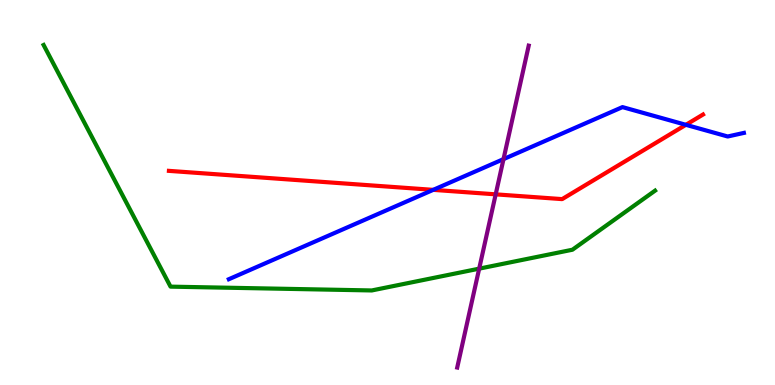[{'lines': ['blue', 'red'], 'intersections': [{'x': 5.59, 'y': 5.07}, {'x': 8.85, 'y': 6.76}]}, {'lines': ['green', 'red'], 'intersections': []}, {'lines': ['purple', 'red'], 'intersections': [{'x': 6.4, 'y': 4.95}]}, {'lines': ['blue', 'green'], 'intersections': []}, {'lines': ['blue', 'purple'], 'intersections': [{'x': 6.5, 'y': 5.87}]}, {'lines': ['green', 'purple'], 'intersections': [{'x': 6.18, 'y': 3.02}]}]